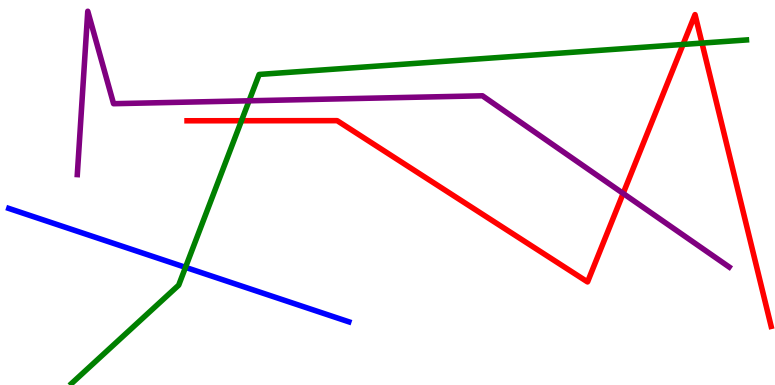[{'lines': ['blue', 'red'], 'intersections': []}, {'lines': ['green', 'red'], 'intersections': [{'x': 3.12, 'y': 6.86}, {'x': 8.81, 'y': 8.85}, {'x': 9.06, 'y': 8.88}]}, {'lines': ['purple', 'red'], 'intersections': [{'x': 8.04, 'y': 4.98}]}, {'lines': ['blue', 'green'], 'intersections': [{'x': 2.39, 'y': 3.06}]}, {'lines': ['blue', 'purple'], 'intersections': []}, {'lines': ['green', 'purple'], 'intersections': [{'x': 3.21, 'y': 7.38}]}]